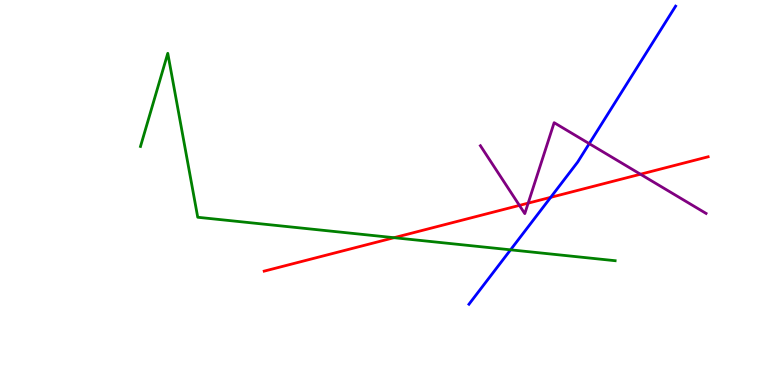[{'lines': ['blue', 'red'], 'intersections': [{'x': 7.11, 'y': 4.87}]}, {'lines': ['green', 'red'], 'intersections': [{'x': 5.08, 'y': 3.83}]}, {'lines': ['purple', 'red'], 'intersections': [{'x': 6.7, 'y': 4.67}, {'x': 6.82, 'y': 4.72}, {'x': 8.26, 'y': 5.47}]}, {'lines': ['blue', 'green'], 'intersections': [{'x': 6.59, 'y': 3.51}]}, {'lines': ['blue', 'purple'], 'intersections': [{'x': 7.6, 'y': 6.27}]}, {'lines': ['green', 'purple'], 'intersections': []}]